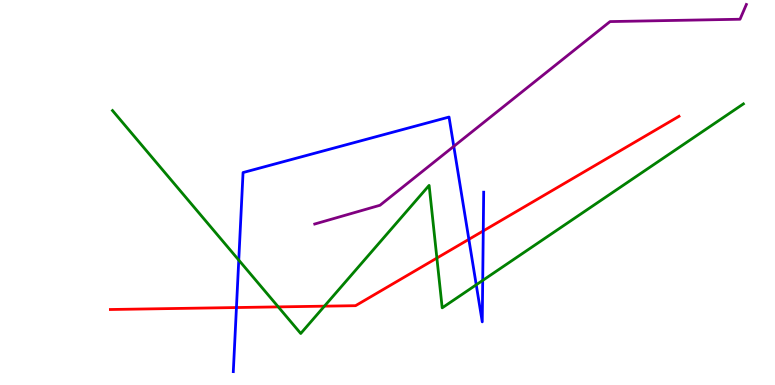[{'lines': ['blue', 'red'], 'intersections': [{'x': 3.05, 'y': 2.01}, {'x': 6.05, 'y': 3.78}, {'x': 6.24, 'y': 4.0}]}, {'lines': ['green', 'red'], 'intersections': [{'x': 3.59, 'y': 2.03}, {'x': 4.19, 'y': 2.05}, {'x': 5.64, 'y': 3.3}]}, {'lines': ['purple', 'red'], 'intersections': []}, {'lines': ['blue', 'green'], 'intersections': [{'x': 3.08, 'y': 3.24}, {'x': 6.15, 'y': 2.6}, {'x': 6.23, 'y': 2.72}]}, {'lines': ['blue', 'purple'], 'intersections': [{'x': 5.86, 'y': 6.2}]}, {'lines': ['green', 'purple'], 'intersections': []}]